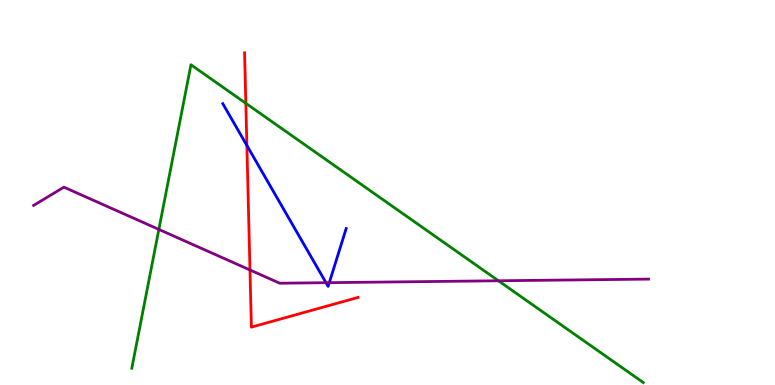[{'lines': ['blue', 'red'], 'intersections': [{'x': 3.19, 'y': 6.22}]}, {'lines': ['green', 'red'], 'intersections': [{'x': 3.17, 'y': 7.32}]}, {'lines': ['purple', 'red'], 'intersections': [{'x': 3.23, 'y': 2.99}]}, {'lines': ['blue', 'green'], 'intersections': []}, {'lines': ['blue', 'purple'], 'intersections': [{'x': 4.21, 'y': 2.66}, {'x': 4.25, 'y': 2.66}]}, {'lines': ['green', 'purple'], 'intersections': [{'x': 2.05, 'y': 4.04}, {'x': 6.43, 'y': 2.71}]}]